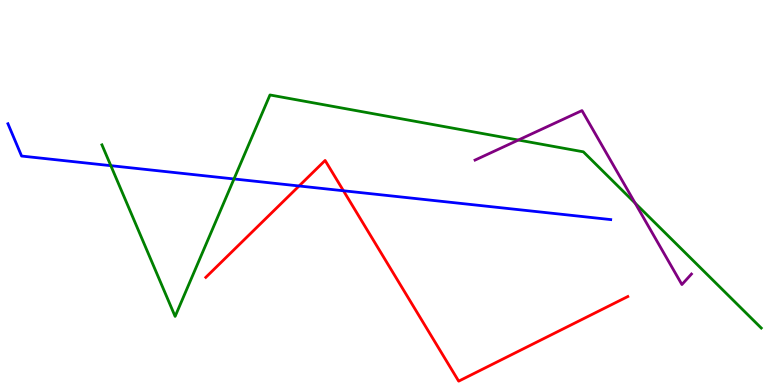[{'lines': ['blue', 'red'], 'intersections': [{'x': 3.86, 'y': 5.17}, {'x': 4.43, 'y': 5.05}]}, {'lines': ['green', 'red'], 'intersections': []}, {'lines': ['purple', 'red'], 'intersections': []}, {'lines': ['blue', 'green'], 'intersections': [{'x': 1.43, 'y': 5.7}, {'x': 3.02, 'y': 5.35}]}, {'lines': ['blue', 'purple'], 'intersections': []}, {'lines': ['green', 'purple'], 'intersections': [{'x': 6.69, 'y': 6.36}, {'x': 8.2, 'y': 4.72}]}]